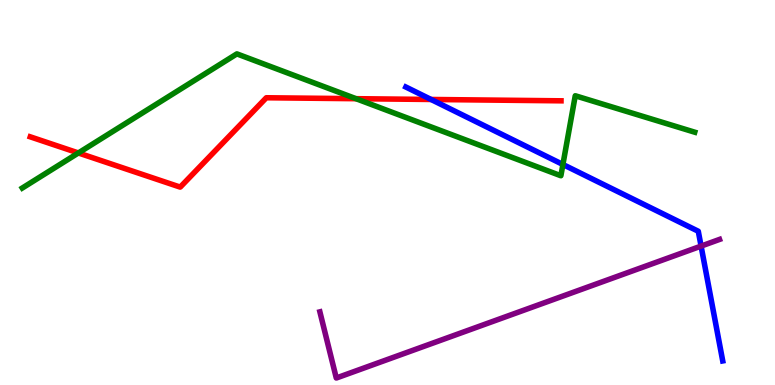[{'lines': ['blue', 'red'], 'intersections': [{'x': 5.56, 'y': 7.42}]}, {'lines': ['green', 'red'], 'intersections': [{'x': 1.01, 'y': 6.03}, {'x': 4.59, 'y': 7.44}]}, {'lines': ['purple', 'red'], 'intersections': []}, {'lines': ['blue', 'green'], 'intersections': [{'x': 7.26, 'y': 5.73}]}, {'lines': ['blue', 'purple'], 'intersections': [{'x': 9.05, 'y': 3.61}]}, {'lines': ['green', 'purple'], 'intersections': []}]